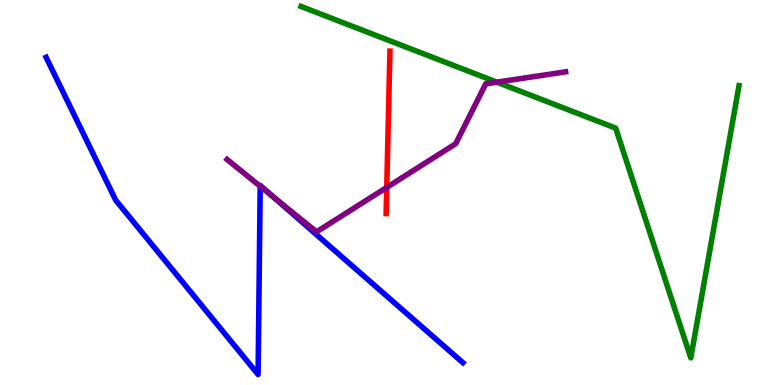[{'lines': ['blue', 'red'], 'intersections': []}, {'lines': ['green', 'red'], 'intersections': []}, {'lines': ['purple', 'red'], 'intersections': [{'x': 4.99, 'y': 5.13}]}, {'lines': ['blue', 'green'], 'intersections': []}, {'lines': ['blue', 'purple'], 'intersections': [{'x': 3.36, 'y': 5.16}, {'x': 3.53, 'y': 4.88}]}, {'lines': ['green', 'purple'], 'intersections': [{'x': 6.41, 'y': 7.87}]}]